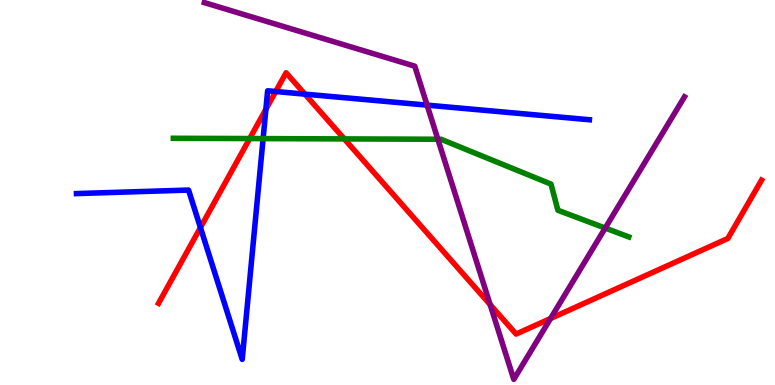[{'lines': ['blue', 'red'], 'intersections': [{'x': 2.59, 'y': 4.09}, {'x': 3.43, 'y': 7.16}, {'x': 3.56, 'y': 7.62}, {'x': 3.93, 'y': 7.55}]}, {'lines': ['green', 'red'], 'intersections': [{'x': 3.22, 'y': 6.4}, {'x': 4.44, 'y': 6.39}]}, {'lines': ['purple', 'red'], 'intersections': [{'x': 6.32, 'y': 2.09}, {'x': 7.1, 'y': 1.73}]}, {'lines': ['blue', 'green'], 'intersections': [{'x': 3.39, 'y': 6.4}]}, {'lines': ['blue', 'purple'], 'intersections': [{'x': 5.51, 'y': 7.27}]}, {'lines': ['green', 'purple'], 'intersections': [{'x': 5.65, 'y': 6.38}, {'x': 7.81, 'y': 4.08}]}]